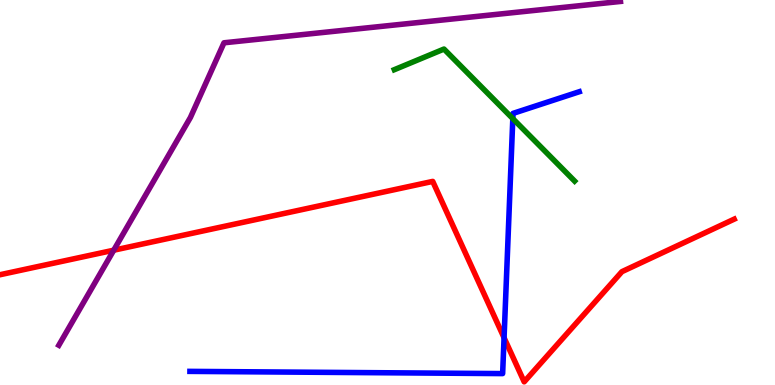[{'lines': ['blue', 'red'], 'intersections': [{'x': 6.5, 'y': 1.23}]}, {'lines': ['green', 'red'], 'intersections': []}, {'lines': ['purple', 'red'], 'intersections': [{'x': 1.47, 'y': 3.5}]}, {'lines': ['blue', 'green'], 'intersections': [{'x': 6.62, 'y': 6.92}]}, {'lines': ['blue', 'purple'], 'intersections': []}, {'lines': ['green', 'purple'], 'intersections': []}]